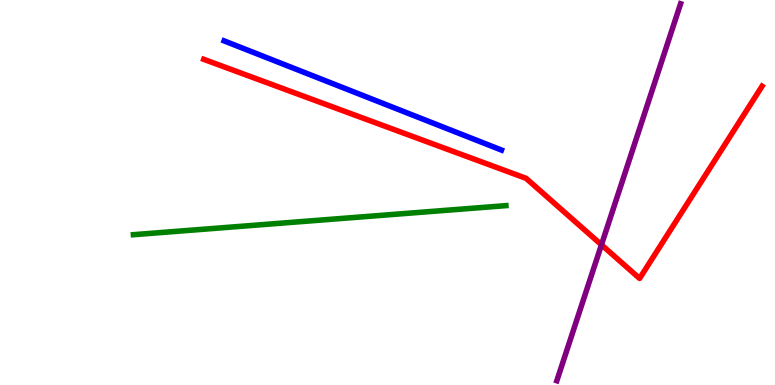[{'lines': ['blue', 'red'], 'intersections': []}, {'lines': ['green', 'red'], 'intersections': []}, {'lines': ['purple', 'red'], 'intersections': [{'x': 7.76, 'y': 3.64}]}, {'lines': ['blue', 'green'], 'intersections': []}, {'lines': ['blue', 'purple'], 'intersections': []}, {'lines': ['green', 'purple'], 'intersections': []}]